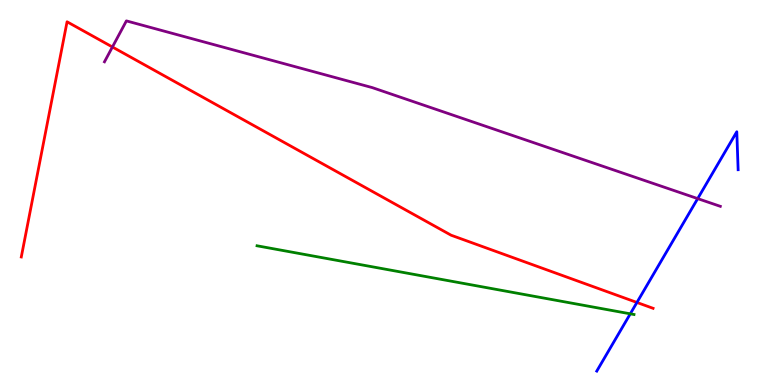[{'lines': ['blue', 'red'], 'intersections': [{'x': 8.22, 'y': 2.14}]}, {'lines': ['green', 'red'], 'intersections': []}, {'lines': ['purple', 'red'], 'intersections': [{'x': 1.45, 'y': 8.78}]}, {'lines': ['blue', 'green'], 'intersections': [{'x': 8.13, 'y': 1.85}]}, {'lines': ['blue', 'purple'], 'intersections': [{'x': 9.0, 'y': 4.84}]}, {'lines': ['green', 'purple'], 'intersections': []}]